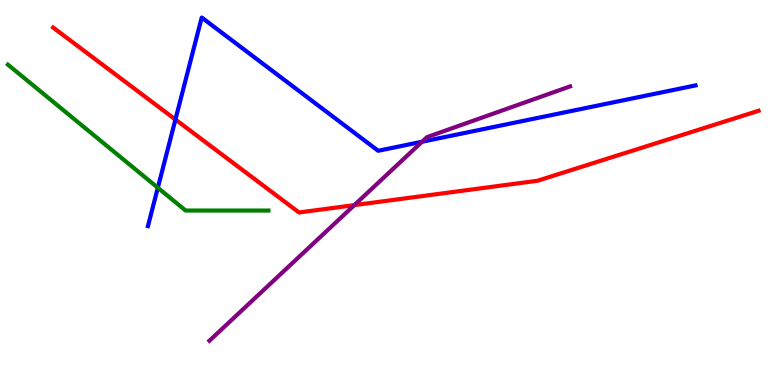[{'lines': ['blue', 'red'], 'intersections': [{'x': 2.26, 'y': 6.9}]}, {'lines': ['green', 'red'], 'intersections': []}, {'lines': ['purple', 'red'], 'intersections': [{'x': 4.57, 'y': 4.67}]}, {'lines': ['blue', 'green'], 'intersections': [{'x': 2.04, 'y': 5.12}]}, {'lines': ['blue', 'purple'], 'intersections': [{'x': 5.45, 'y': 6.32}]}, {'lines': ['green', 'purple'], 'intersections': []}]